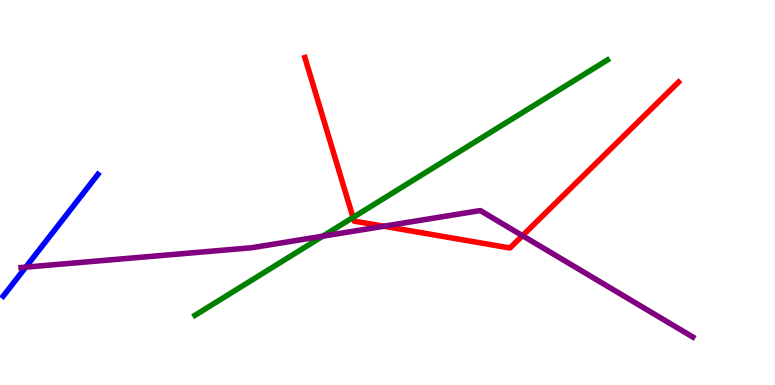[{'lines': ['blue', 'red'], 'intersections': []}, {'lines': ['green', 'red'], 'intersections': [{'x': 4.56, 'y': 4.35}]}, {'lines': ['purple', 'red'], 'intersections': [{'x': 4.95, 'y': 4.12}, {'x': 6.74, 'y': 3.88}]}, {'lines': ['blue', 'green'], 'intersections': []}, {'lines': ['blue', 'purple'], 'intersections': [{'x': 0.332, 'y': 3.06}]}, {'lines': ['green', 'purple'], 'intersections': [{'x': 4.17, 'y': 3.87}]}]